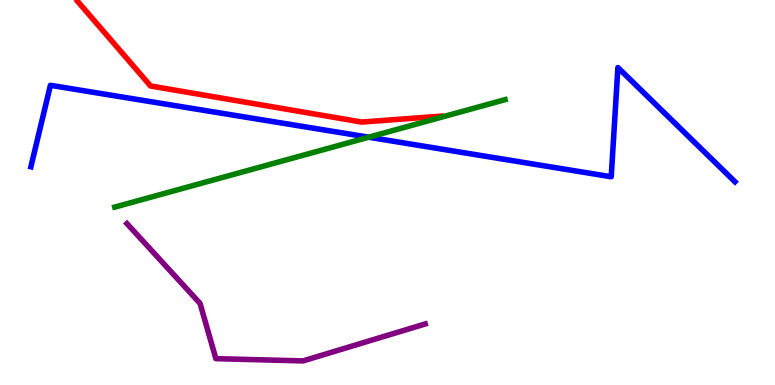[{'lines': ['blue', 'red'], 'intersections': []}, {'lines': ['green', 'red'], 'intersections': []}, {'lines': ['purple', 'red'], 'intersections': []}, {'lines': ['blue', 'green'], 'intersections': [{'x': 4.76, 'y': 6.44}]}, {'lines': ['blue', 'purple'], 'intersections': []}, {'lines': ['green', 'purple'], 'intersections': []}]